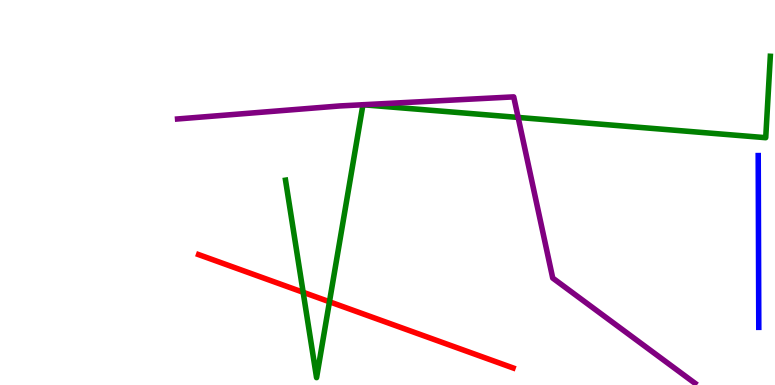[{'lines': ['blue', 'red'], 'intersections': []}, {'lines': ['green', 'red'], 'intersections': [{'x': 3.91, 'y': 2.41}, {'x': 4.25, 'y': 2.16}]}, {'lines': ['purple', 'red'], 'intersections': []}, {'lines': ['blue', 'green'], 'intersections': []}, {'lines': ['blue', 'purple'], 'intersections': []}, {'lines': ['green', 'purple'], 'intersections': [{'x': 4.68, 'y': 7.28}, {'x': 4.68, 'y': 7.28}, {'x': 6.69, 'y': 6.95}]}]